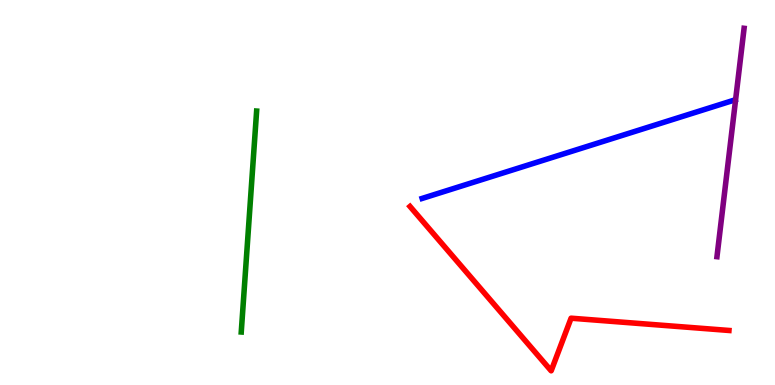[{'lines': ['blue', 'red'], 'intersections': []}, {'lines': ['green', 'red'], 'intersections': []}, {'lines': ['purple', 'red'], 'intersections': []}, {'lines': ['blue', 'green'], 'intersections': []}, {'lines': ['blue', 'purple'], 'intersections': []}, {'lines': ['green', 'purple'], 'intersections': []}]